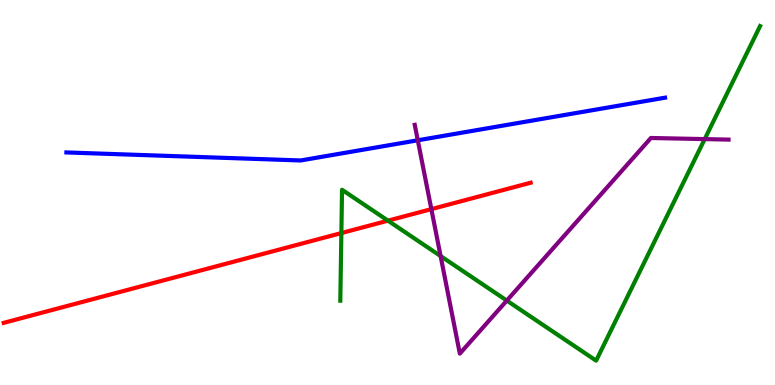[{'lines': ['blue', 'red'], 'intersections': []}, {'lines': ['green', 'red'], 'intersections': [{'x': 4.4, 'y': 3.95}, {'x': 5.01, 'y': 4.27}]}, {'lines': ['purple', 'red'], 'intersections': [{'x': 5.57, 'y': 4.57}]}, {'lines': ['blue', 'green'], 'intersections': []}, {'lines': ['blue', 'purple'], 'intersections': [{'x': 5.39, 'y': 6.36}]}, {'lines': ['green', 'purple'], 'intersections': [{'x': 5.69, 'y': 3.35}, {'x': 6.54, 'y': 2.19}, {'x': 9.09, 'y': 6.39}]}]